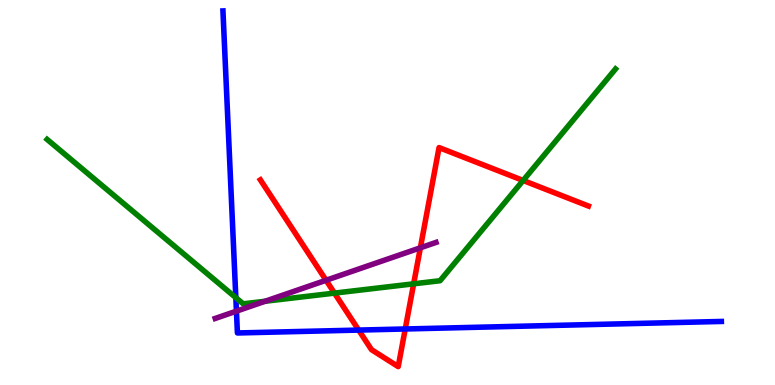[{'lines': ['blue', 'red'], 'intersections': [{'x': 4.63, 'y': 1.43}, {'x': 5.23, 'y': 1.46}]}, {'lines': ['green', 'red'], 'intersections': [{'x': 4.32, 'y': 2.39}, {'x': 5.34, 'y': 2.63}, {'x': 6.75, 'y': 5.31}]}, {'lines': ['purple', 'red'], 'intersections': [{'x': 4.21, 'y': 2.72}, {'x': 5.42, 'y': 3.56}]}, {'lines': ['blue', 'green'], 'intersections': [{'x': 3.04, 'y': 2.27}]}, {'lines': ['blue', 'purple'], 'intersections': [{'x': 3.05, 'y': 1.92}]}, {'lines': ['green', 'purple'], 'intersections': [{'x': 3.42, 'y': 2.18}]}]